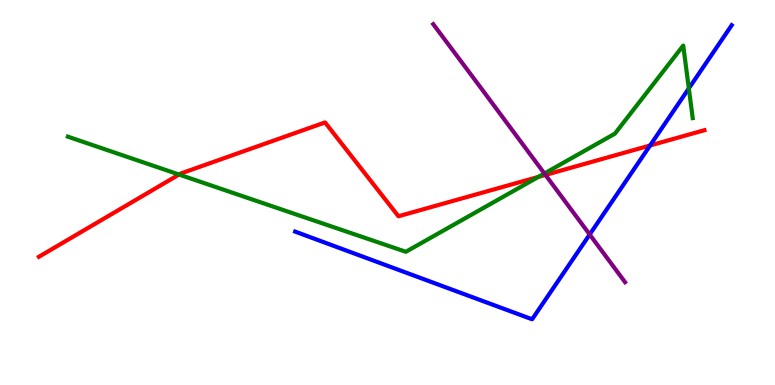[{'lines': ['blue', 'red'], 'intersections': [{'x': 8.39, 'y': 6.22}]}, {'lines': ['green', 'red'], 'intersections': [{'x': 2.31, 'y': 5.47}, {'x': 6.95, 'y': 5.41}]}, {'lines': ['purple', 'red'], 'intersections': [{'x': 7.04, 'y': 5.46}]}, {'lines': ['blue', 'green'], 'intersections': [{'x': 8.89, 'y': 7.7}]}, {'lines': ['blue', 'purple'], 'intersections': [{'x': 7.61, 'y': 3.91}]}, {'lines': ['green', 'purple'], 'intersections': [{'x': 7.02, 'y': 5.49}]}]